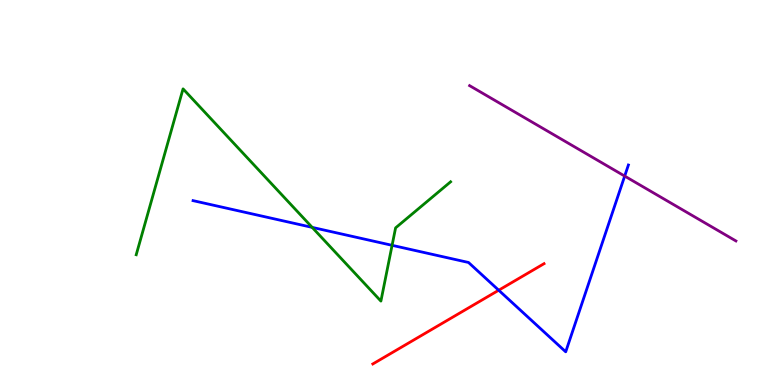[{'lines': ['blue', 'red'], 'intersections': [{'x': 6.43, 'y': 2.46}]}, {'lines': ['green', 'red'], 'intersections': []}, {'lines': ['purple', 'red'], 'intersections': []}, {'lines': ['blue', 'green'], 'intersections': [{'x': 4.03, 'y': 4.09}, {'x': 5.06, 'y': 3.63}]}, {'lines': ['blue', 'purple'], 'intersections': [{'x': 8.06, 'y': 5.43}]}, {'lines': ['green', 'purple'], 'intersections': []}]